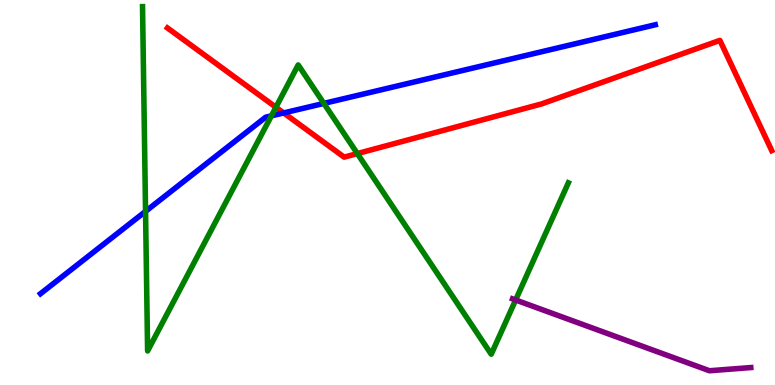[{'lines': ['blue', 'red'], 'intersections': [{'x': 3.66, 'y': 7.07}]}, {'lines': ['green', 'red'], 'intersections': [{'x': 3.56, 'y': 7.21}, {'x': 4.61, 'y': 6.01}]}, {'lines': ['purple', 'red'], 'intersections': []}, {'lines': ['blue', 'green'], 'intersections': [{'x': 1.88, 'y': 4.51}, {'x': 3.5, 'y': 6.99}, {'x': 4.18, 'y': 7.31}]}, {'lines': ['blue', 'purple'], 'intersections': []}, {'lines': ['green', 'purple'], 'intersections': [{'x': 6.65, 'y': 2.21}]}]